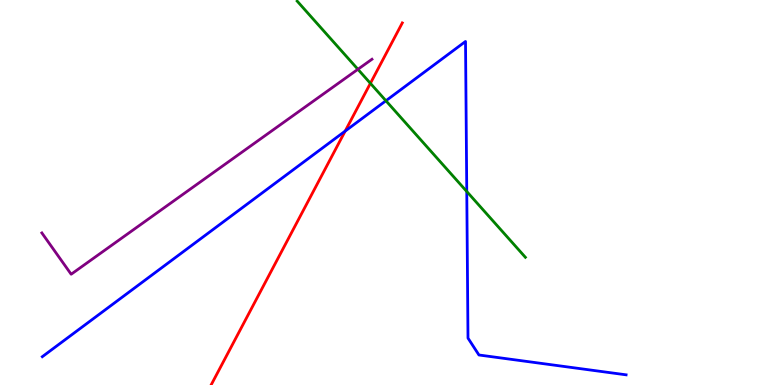[{'lines': ['blue', 'red'], 'intersections': [{'x': 4.45, 'y': 6.59}]}, {'lines': ['green', 'red'], 'intersections': [{'x': 4.78, 'y': 7.84}]}, {'lines': ['purple', 'red'], 'intersections': []}, {'lines': ['blue', 'green'], 'intersections': [{'x': 4.98, 'y': 7.38}, {'x': 6.02, 'y': 5.03}]}, {'lines': ['blue', 'purple'], 'intersections': []}, {'lines': ['green', 'purple'], 'intersections': [{'x': 4.62, 'y': 8.2}]}]